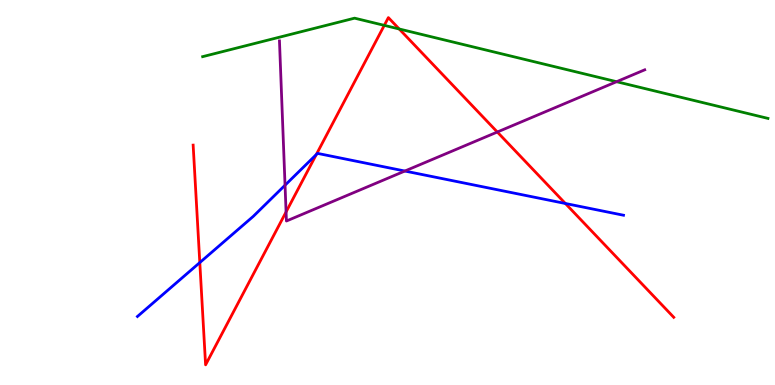[{'lines': ['blue', 'red'], 'intersections': [{'x': 2.58, 'y': 3.18}, {'x': 4.08, 'y': 5.98}, {'x': 7.3, 'y': 4.71}]}, {'lines': ['green', 'red'], 'intersections': [{'x': 4.96, 'y': 9.34}, {'x': 5.15, 'y': 9.25}]}, {'lines': ['purple', 'red'], 'intersections': [{'x': 3.69, 'y': 4.49}, {'x': 6.42, 'y': 6.57}]}, {'lines': ['blue', 'green'], 'intersections': []}, {'lines': ['blue', 'purple'], 'intersections': [{'x': 3.68, 'y': 5.19}, {'x': 5.22, 'y': 5.56}]}, {'lines': ['green', 'purple'], 'intersections': [{'x': 7.96, 'y': 7.88}]}]